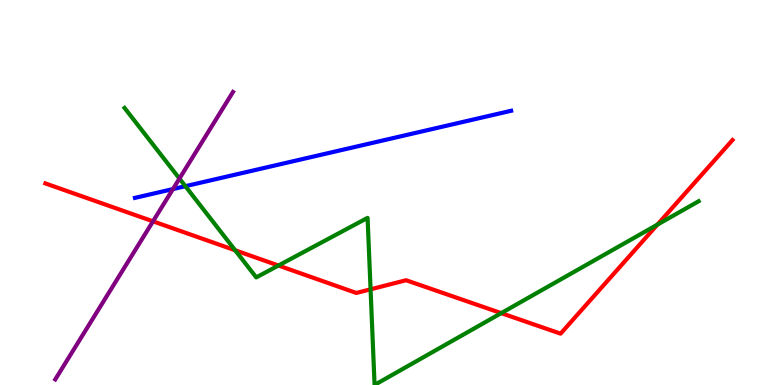[{'lines': ['blue', 'red'], 'intersections': []}, {'lines': ['green', 'red'], 'intersections': [{'x': 3.03, 'y': 3.5}, {'x': 3.59, 'y': 3.1}, {'x': 4.78, 'y': 2.49}, {'x': 6.47, 'y': 1.87}, {'x': 8.48, 'y': 4.17}]}, {'lines': ['purple', 'red'], 'intersections': [{'x': 1.97, 'y': 4.25}]}, {'lines': ['blue', 'green'], 'intersections': [{'x': 2.39, 'y': 5.16}]}, {'lines': ['blue', 'purple'], 'intersections': [{'x': 2.23, 'y': 5.09}]}, {'lines': ['green', 'purple'], 'intersections': [{'x': 2.32, 'y': 5.36}]}]